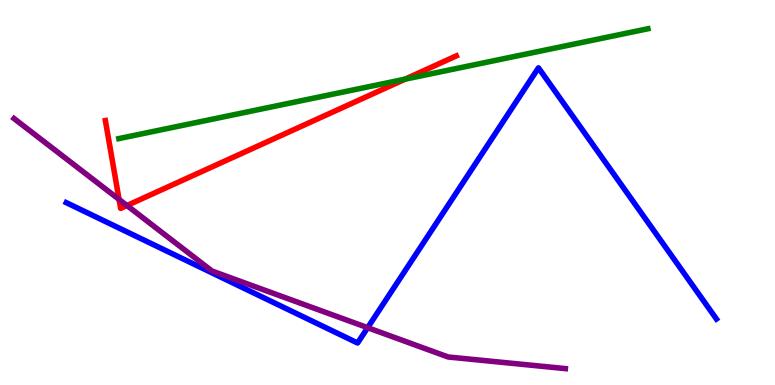[{'lines': ['blue', 'red'], 'intersections': []}, {'lines': ['green', 'red'], 'intersections': [{'x': 5.23, 'y': 7.94}]}, {'lines': ['purple', 'red'], 'intersections': [{'x': 1.54, 'y': 4.82}, {'x': 1.64, 'y': 4.66}]}, {'lines': ['blue', 'green'], 'intersections': []}, {'lines': ['blue', 'purple'], 'intersections': [{'x': 4.74, 'y': 1.49}]}, {'lines': ['green', 'purple'], 'intersections': []}]